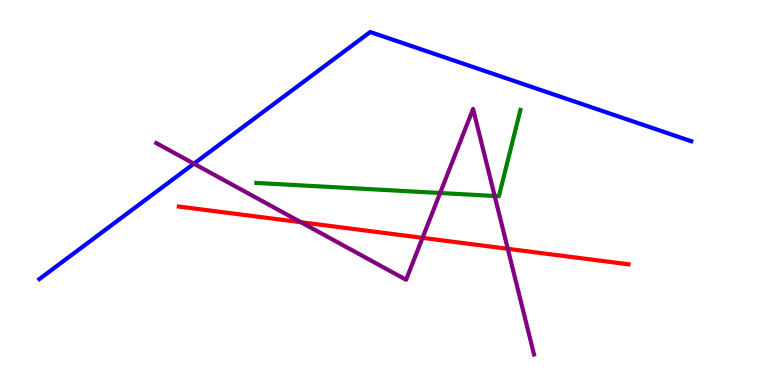[{'lines': ['blue', 'red'], 'intersections': []}, {'lines': ['green', 'red'], 'intersections': []}, {'lines': ['purple', 'red'], 'intersections': [{'x': 3.88, 'y': 4.23}, {'x': 5.45, 'y': 3.82}, {'x': 6.55, 'y': 3.54}]}, {'lines': ['blue', 'green'], 'intersections': []}, {'lines': ['blue', 'purple'], 'intersections': [{'x': 2.5, 'y': 5.75}]}, {'lines': ['green', 'purple'], 'intersections': [{'x': 5.68, 'y': 4.99}, {'x': 6.38, 'y': 4.91}]}]